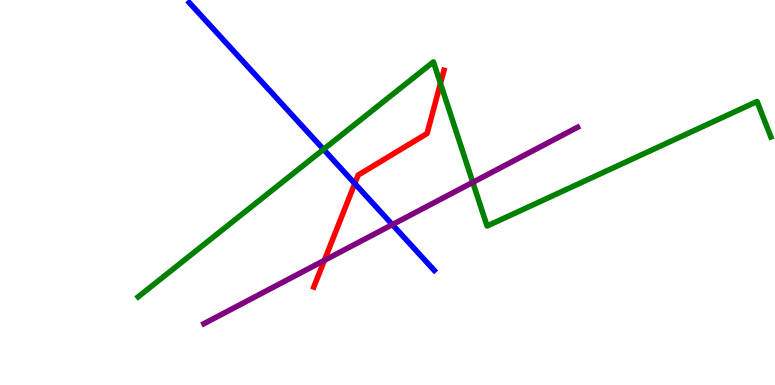[{'lines': ['blue', 'red'], 'intersections': [{'x': 4.58, 'y': 5.23}]}, {'lines': ['green', 'red'], 'intersections': [{'x': 5.68, 'y': 7.83}]}, {'lines': ['purple', 'red'], 'intersections': [{'x': 4.19, 'y': 3.24}]}, {'lines': ['blue', 'green'], 'intersections': [{'x': 4.17, 'y': 6.12}]}, {'lines': ['blue', 'purple'], 'intersections': [{'x': 5.06, 'y': 4.17}]}, {'lines': ['green', 'purple'], 'intersections': [{'x': 6.1, 'y': 5.26}]}]